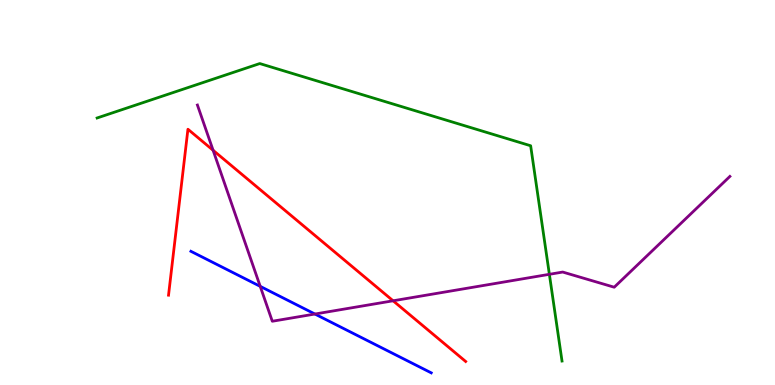[{'lines': ['blue', 'red'], 'intersections': []}, {'lines': ['green', 'red'], 'intersections': []}, {'lines': ['purple', 'red'], 'intersections': [{'x': 2.75, 'y': 6.1}, {'x': 5.07, 'y': 2.19}]}, {'lines': ['blue', 'green'], 'intersections': []}, {'lines': ['blue', 'purple'], 'intersections': [{'x': 3.36, 'y': 2.56}, {'x': 4.06, 'y': 1.84}]}, {'lines': ['green', 'purple'], 'intersections': [{'x': 7.09, 'y': 2.88}]}]